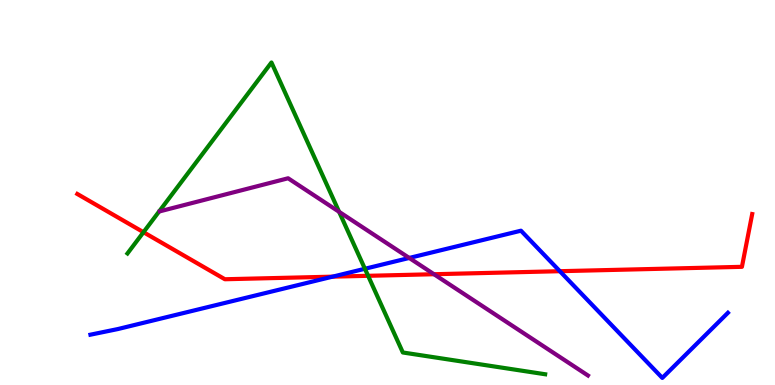[{'lines': ['blue', 'red'], 'intersections': [{'x': 4.29, 'y': 2.81}, {'x': 7.22, 'y': 2.96}]}, {'lines': ['green', 'red'], 'intersections': [{'x': 1.85, 'y': 3.97}, {'x': 4.75, 'y': 2.84}]}, {'lines': ['purple', 'red'], 'intersections': [{'x': 5.6, 'y': 2.88}]}, {'lines': ['blue', 'green'], 'intersections': [{'x': 4.71, 'y': 3.02}]}, {'lines': ['blue', 'purple'], 'intersections': [{'x': 5.28, 'y': 3.3}]}, {'lines': ['green', 'purple'], 'intersections': [{'x': 4.38, 'y': 4.5}]}]